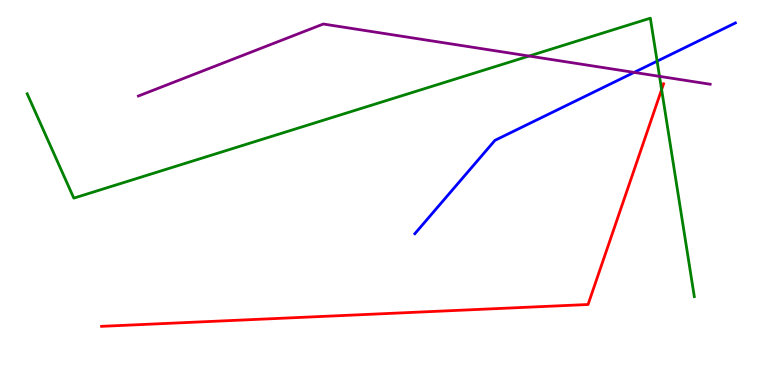[{'lines': ['blue', 'red'], 'intersections': []}, {'lines': ['green', 'red'], 'intersections': [{'x': 8.54, 'y': 7.67}]}, {'lines': ['purple', 'red'], 'intersections': []}, {'lines': ['blue', 'green'], 'intersections': [{'x': 8.48, 'y': 8.41}]}, {'lines': ['blue', 'purple'], 'intersections': [{'x': 8.18, 'y': 8.12}]}, {'lines': ['green', 'purple'], 'intersections': [{'x': 6.83, 'y': 8.54}, {'x': 8.51, 'y': 8.02}]}]